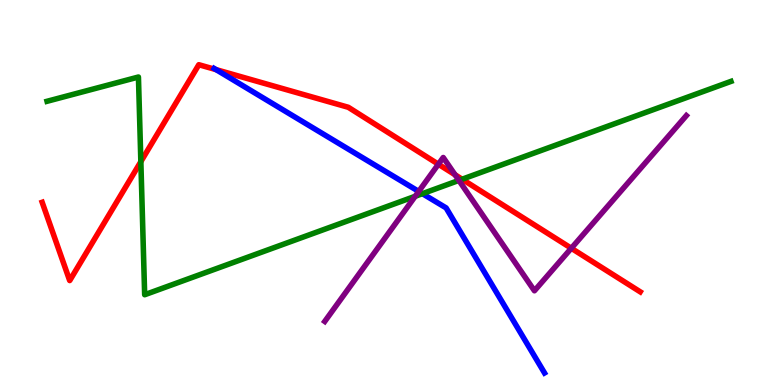[{'lines': ['blue', 'red'], 'intersections': [{'x': 2.79, 'y': 8.19}]}, {'lines': ['green', 'red'], 'intersections': [{'x': 1.82, 'y': 5.8}, {'x': 5.96, 'y': 5.34}]}, {'lines': ['purple', 'red'], 'intersections': [{'x': 5.66, 'y': 5.73}, {'x': 5.87, 'y': 5.46}, {'x': 7.37, 'y': 3.55}]}, {'lines': ['blue', 'green'], 'intersections': [{'x': 5.45, 'y': 4.97}]}, {'lines': ['blue', 'purple'], 'intersections': [{'x': 5.4, 'y': 5.03}]}, {'lines': ['green', 'purple'], 'intersections': [{'x': 5.36, 'y': 4.9}, {'x': 5.92, 'y': 5.31}]}]